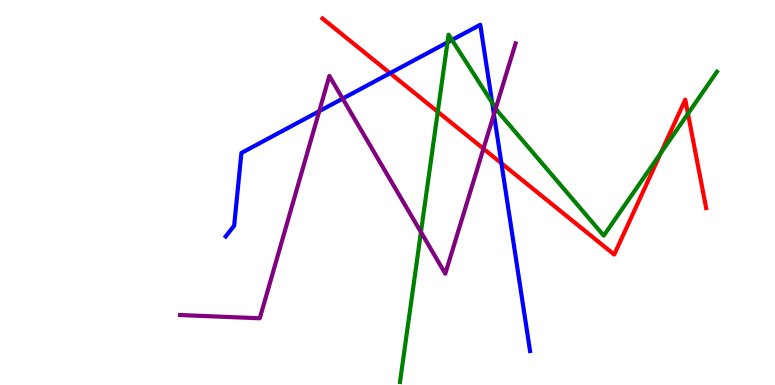[{'lines': ['blue', 'red'], 'intersections': [{'x': 5.03, 'y': 8.1}, {'x': 6.47, 'y': 5.76}]}, {'lines': ['green', 'red'], 'intersections': [{'x': 5.65, 'y': 7.1}, {'x': 8.53, 'y': 6.02}, {'x': 8.88, 'y': 7.05}]}, {'lines': ['purple', 'red'], 'intersections': [{'x': 6.24, 'y': 6.14}]}, {'lines': ['blue', 'green'], 'intersections': [{'x': 5.77, 'y': 8.9}, {'x': 5.83, 'y': 8.96}, {'x': 6.35, 'y': 7.33}]}, {'lines': ['blue', 'purple'], 'intersections': [{'x': 4.12, 'y': 7.11}, {'x': 4.42, 'y': 7.44}, {'x': 6.37, 'y': 7.03}]}, {'lines': ['green', 'purple'], 'intersections': [{'x': 5.43, 'y': 3.97}, {'x': 6.4, 'y': 7.19}]}]